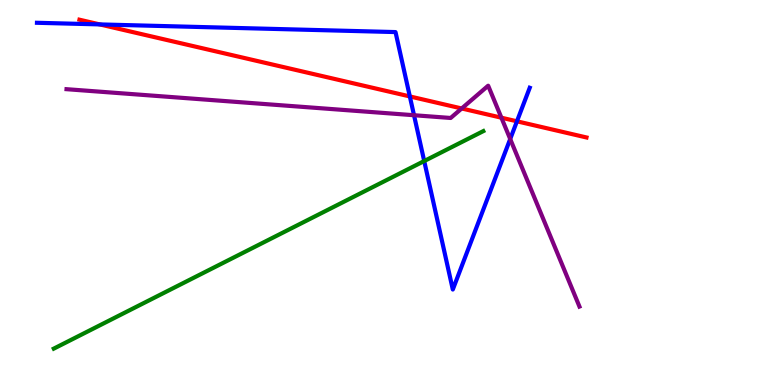[{'lines': ['blue', 'red'], 'intersections': [{'x': 1.29, 'y': 9.37}, {'x': 5.29, 'y': 7.5}, {'x': 6.67, 'y': 6.85}]}, {'lines': ['green', 'red'], 'intersections': []}, {'lines': ['purple', 'red'], 'intersections': [{'x': 5.96, 'y': 7.18}, {'x': 6.47, 'y': 6.94}]}, {'lines': ['blue', 'green'], 'intersections': [{'x': 5.47, 'y': 5.82}]}, {'lines': ['blue', 'purple'], 'intersections': [{'x': 5.34, 'y': 7.01}, {'x': 6.58, 'y': 6.39}]}, {'lines': ['green', 'purple'], 'intersections': []}]